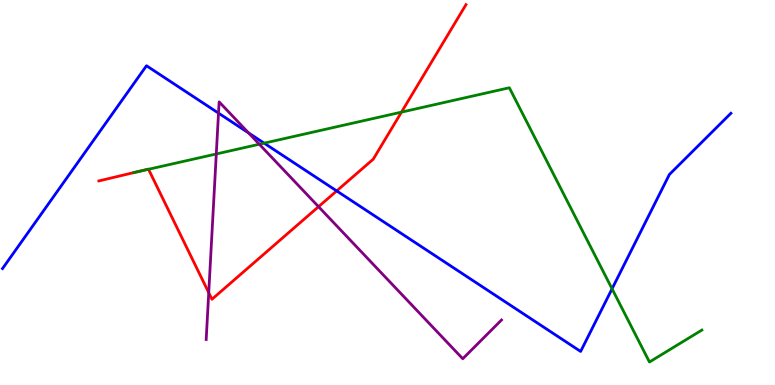[{'lines': ['blue', 'red'], 'intersections': [{'x': 4.34, 'y': 5.04}]}, {'lines': ['green', 'red'], 'intersections': [{'x': 1.92, 'y': 5.6}, {'x': 5.18, 'y': 7.09}]}, {'lines': ['purple', 'red'], 'intersections': [{'x': 2.69, 'y': 2.4}, {'x': 4.11, 'y': 4.63}]}, {'lines': ['blue', 'green'], 'intersections': [{'x': 3.41, 'y': 6.28}, {'x': 7.9, 'y': 2.5}]}, {'lines': ['blue', 'purple'], 'intersections': [{'x': 2.82, 'y': 7.06}, {'x': 3.21, 'y': 6.55}]}, {'lines': ['green', 'purple'], 'intersections': [{'x': 2.79, 'y': 6.0}, {'x': 3.35, 'y': 6.25}]}]